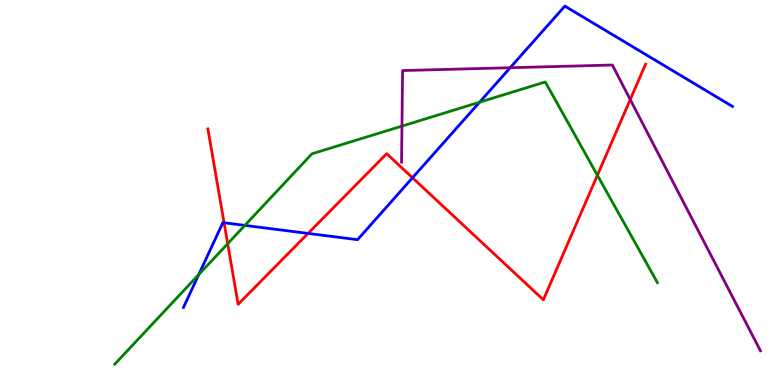[{'lines': ['blue', 'red'], 'intersections': [{'x': 2.89, 'y': 4.21}, {'x': 3.98, 'y': 3.94}, {'x': 5.32, 'y': 5.38}]}, {'lines': ['green', 'red'], 'intersections': [{'x': 2.94, 'y': 3.67}, {'x': 7.71, 'y': 5.45}]}, {'lines': ['purple', 'red'], 'intersections': [{'x': 8.13, 'y': 7.41}]}, {'lines': ['blue', 'green'], 'intersections': [{'x': 2.56, 'y': 2.87}, {'x': 3.16, 'y': 4.15}, {'x': 6.19, 'y': 7.35}]}, {'lines': ['blue', 'purple'], 'intersections': [{'x': 6.58, 'y': 8.24}]}, {'lines': ['green', 'purple'], 'intersections': [{'x': 5.19, 'y': 6.72}]}]